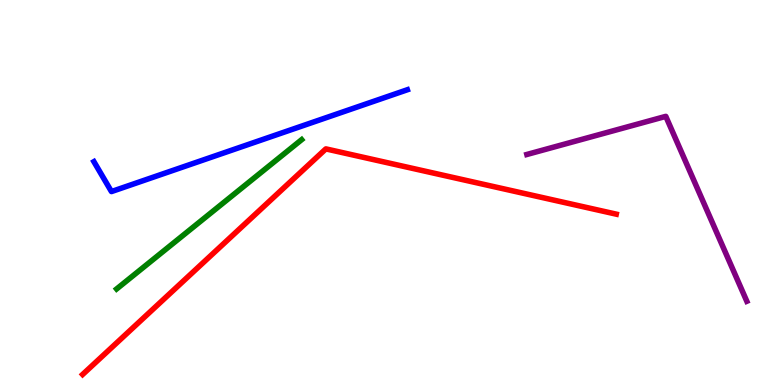[{'lines': ['blue', 'red'], 'intersections': []}, {'lines': ['green', 'red'], 'intersections': []}, {'lines': ['purple', 'red'], 'intersections': []}, {'lines': ['blue', 'green'], 'intersections': []}, {'lines': ['blue', 'purple'], 'intersections': []}, {'lines': ['green', 'purple'], 'intersections': []}]